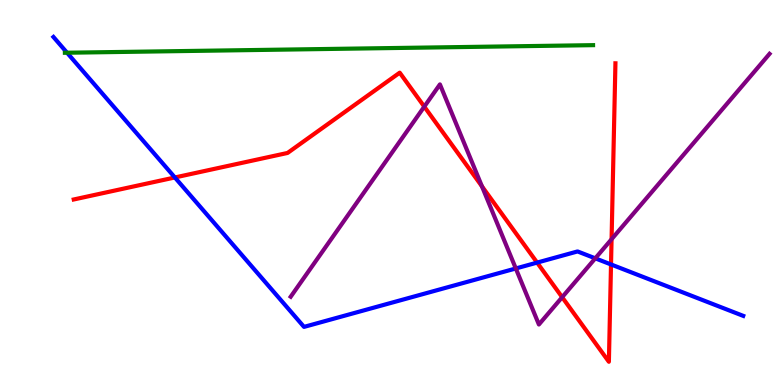[{'lines': ['blue', 'red'], 'intersections': [{'x': 2.26, 'y': 5.39}, {'x': 6.93, 'y': 3.18}, {'x': 7.88, 'y': 3.13}]}, {'lines': ['green', 'red'], 'intersections': []}, {'lines': ['purple', 'red'], 'intersections': [{'x': 5.47, 'y': 7.23}, {'x': 6.22, 'y': 5.16}, {'x': 7.25, 'y': 2.28}, {'x': 7.89, 'y': 3.79}]}, {'lines': ['blue', 'green'], 'intersections': [{'x': 0.865, 'y': 8.63}]}, {'lines': ['blue', 'purple'], 'intersections': [{'x': 6.66, 'y': 3.03}, {'x': 7.68, 'y': 3.29}]}, {'lines': ['green', 'purple'], 'intersections': []}]